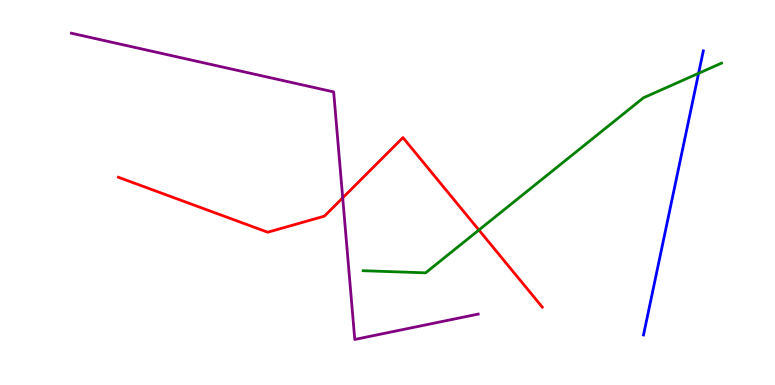[{'lines': ['blue', 'red'], 'intersections': []}, {'lines': ['green', 'red'], 'intersections': [{'x': 6.18, 'y': 4.03}]}, {'lines': ['purple', 'red'], 'intersections': [{'x': 4.42, 'y': 4.86}]}, {'lines': ['blue', 'green'], 'intersections': [{'x': 9.01, 'y': 8.1}]}, {'lines': ['blue', 'purple'], 'intersections': []}, {'lines': ['green', 'purple'], 'intersections': []}]